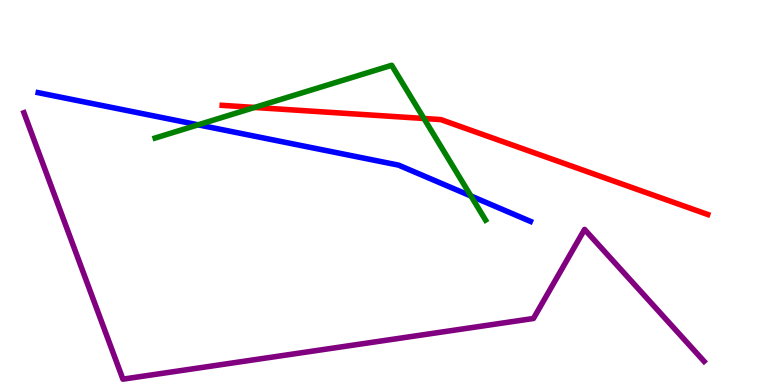[{'lines': ['blue', 'red'], 'intersections': []}, {'lines': ['green', 'red'], 'intersections': [{'x': 3.28, 'y': 7.21}, {'x': 5.47, 'y': 6.92}]}, {'lines': ['purple', 'red'], 'intersections': []}, {'lines': ['blue', 'green'], 'intersections': [{'x': 2.56, 'y': 6.76}, {'x': 6.08, 'y': 4.91}]}, {'lines': ['blue', 'purple'], 'intersections': []}, {'lines': ['green', 'purple'], 'intersections': []}]